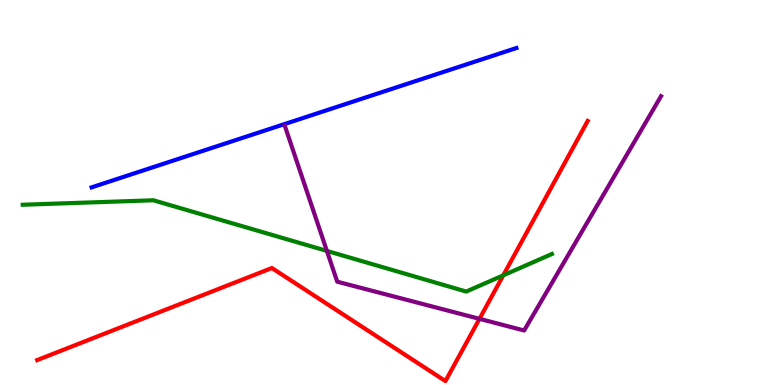[{'lines': ['blue', 'red'], 'intersections': []}, {'lines': ['green', 'red'], 'intersections': [{'x': 6.49, 'y': 2.85}]}, {'lines': ['purple', 'red'], 'intersections': [{'x': 6.19, 'y': 1.72}]}, {'lines': ['blue', 'green'], 'intersections': []}, {'lines': ['blue', 'purple'], 'intersections': []}, {'lines': ['green', 'purple'], 'intersections': [{'x': 4.22, 'y': 3.48}]}]